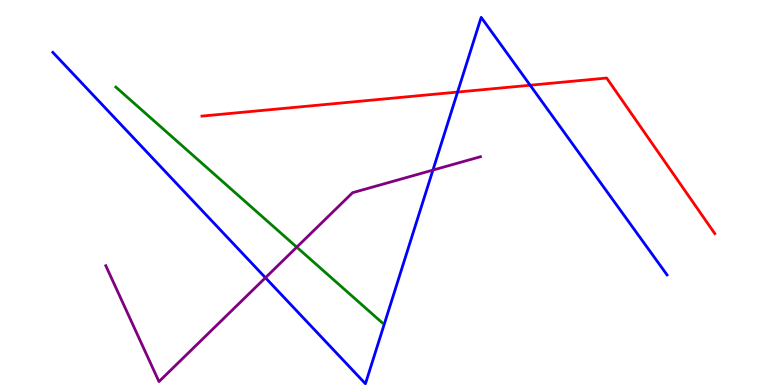[{'lines': ['blue', 'red'], 'intersections': [{'x': 5.9, 'y': 7.61}, {'x': 6.84, 'y': 7.79}]}, {'lines': ['green', 'red'], 'intersections': []}, {'lines': ['purple', 'red'], 'intersections': []}, {'lines': ['blue', 'green'], 'intersections': []}, {'lines': ['blue', 'purple'], 'intersections': [{'x': 3.42, 'y': 2.79}, {'x': 5.59, 'y': 5.58}]}, {'lines': ['green', 'purple'], 'intersections': [{'x': 3.83, 'y': 3.58}]}]